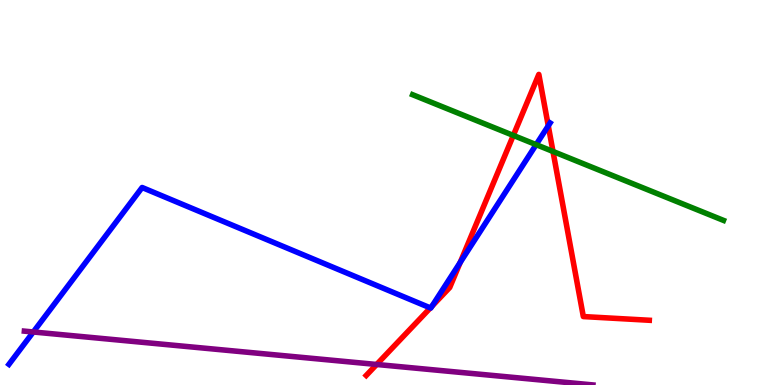[{'lines': ['blue', 'red'], 'intersections': [{'x': 5.55, 'y': 2.0}, {'x': 5.57, 'y': 2.05}, {'x': 5.94, 'y': 3.18}, {'x': 7.07, 'y': 6.73}]}, {'lines': ['green', 'red'], 'intersections': [{'x': 6.62, 'y': 6.48}, {'x': 7.14, 'y': 6.07}]}, {'lines': ['purple', 'red'], 'intersections': [{'x': 4.86, 'y': 0.533}]}, {'lines': ['blue', 'green'], 'intersections': [{'x': 6.92, 'y': 6.24}]}, {'lines': ['blue', 'purple'], 'intersections': [{'x': 0.43, 'y': 1.38}]}, {'lines': ['green', 'purple'], 'intersections': []}]